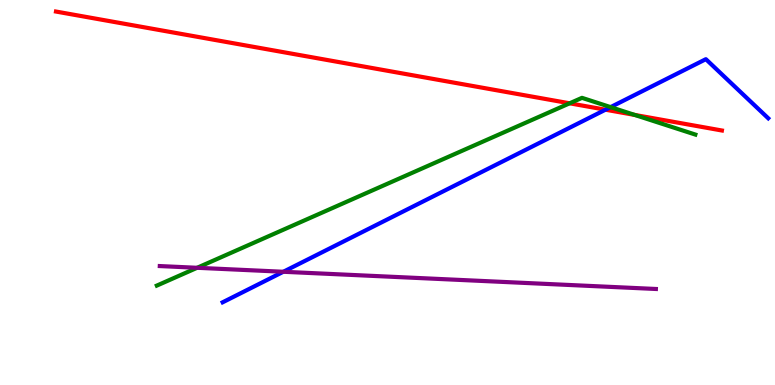[{'lines': ['blue', 'red'], 'intersections': [{'x': 7.81, 'y': 7.15}]}, {'lines': ['green', 'red'], 'intersections': [{'x': 7.35, 'y': 7.32}, {'x': 8.19, 'y': 7.01}]}, {'lines': ['purple', 'red'], 'intersections': []}, {'lines': ['blue', 'green'], 'intersections': [{'x': 7.88, 'y': 7.22}]}, {'lines': ['blue', 'purple'], 'intersections': [{'x': 3.66, 'y': 2.94}]}, {'lines': ['green', 'purple'], 'intersections': [{'x': 2.54, 'y': 3.04}]}]